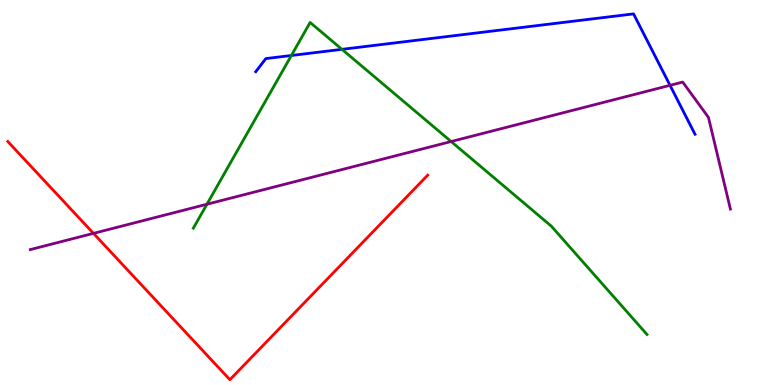[{'lines': ['blue', 'red'], 'intersections': []}, {'lines': ['green', 'red'], 'intersections': []}, {'lines': ['purple', 'red'], 'intersections': [{'x': 1.21, 'y': 3.94}]}, {'lines': ['blue', 'green'], 'intersections': [{'x': 3.76, 'y': 8.56}, {'x': 4.41, 'y': 8.72}]}, {'lines': ['blue', 'purple'], 'intersections': [{'x': 8.65, 'y': 7.78}]}, {'lines': ['green', 'purple'], 'intersections': [{'x': 2.67, 'y': 4.7}, {'x': 5.82, 'y': 6.32}]}]